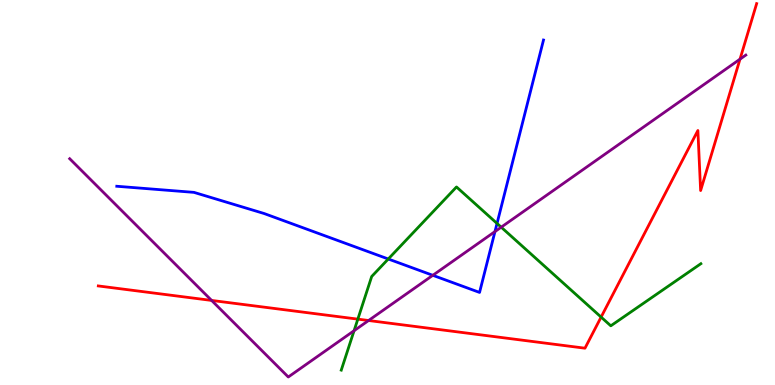[{'lines': ['blue', 'red'], 'intersections': []}, {'lines': ['green', 'red'], 'intersections': [{'x': 4.62, 'y': 1.71}, {'x': 7.76, 'y': 1.76}]}, {'lines': ['purple', 'red'], 'intersections': [{'x': 2.73, 'y': 2.2}, {'x': 4.76, 'y': 1.68}, {'x': 9.55, 'y': 8.46}]}, {'lines': ['blue', 'green'], 'intersections': [{'x': 5.01, 'y': 3.27}, {'x': 6.41, 'y': 4.2}]}, {'lines': ['blue', 'purple'], 'intersections': [{'x': 5.58, 'y': 2.85}, {'x': 6.39, 'y': 3.99}]}, {'lines': ['green', 'purple'], 'intersections': [{'x': 4.57, 'y': 1.41}, {'x': 6.47, 'y': 4.1}]}]